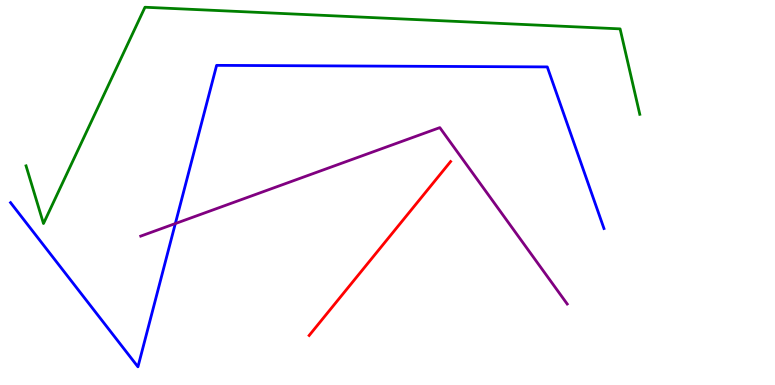[{'lines': ['blue', 'red'], 'intersections': []}, {'lines': ['green', 'red'], 'intersections': []}, {'lines': ['purple', 'red'], 'intersections': []}, {'lines': ['blue', 'green'], 'intersections': []}, {'lines': ['blue', 'purple'], 'intersections': [{'x': 2.26, 'y': 4.19}]}, {'lines': ['green', 'purple'], 'intersections': []}]